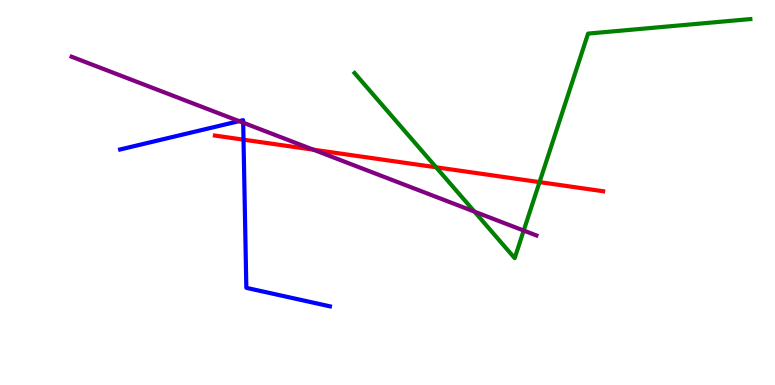[{'lines': ['blue', 'red'], 'intersections': [{'x': 3.14, 'y': 6.37}]}, {'lines': ['green', 'red'], 'intersections': [{'x': 5.63, 'y': 5.65}, {'x': 6.96, 'y': 5.27}]}, {'lines': ['purple', 'red'], 'intersections': [{'x': 4.04, 'y': 6.11}]}, {'lines': ['blue', 'green'], 'intersections': []}, {'lines': ['blue', 'purple'], 'intersections': [{'x': 3.09, 'y': 6.85}, {'x': 3.14, 'y': 6.81}]}, {'lines': ['green', 'purple'], 'intersections': [{'x': 6.12, 'y': 4.5}, {'x': 6.76, 'y': 4.01}]}]